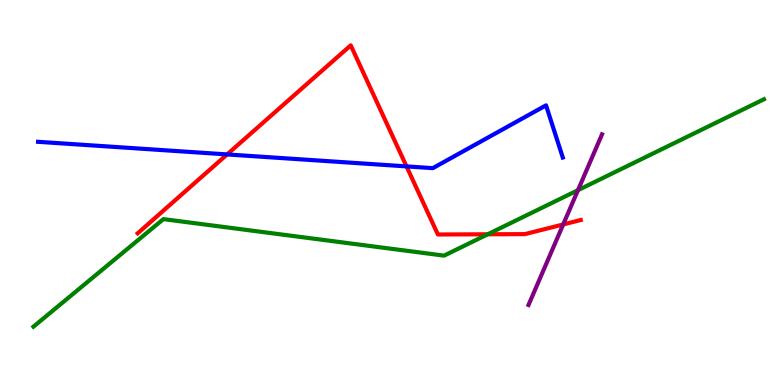[{'lines': ['blue', 'red'], 'intersections': [{'x': 2.93, 'y': 5.99}, {'x': 5.25, 'y': 5.68}]}, {'lines': ['green', 'red'], 'intersections': [{'x': 6.29, 'y': 3.91}]}, {'lines': ['purple', 'red'], 'intersections': [{'x': 7.27, 'y': 4.17}]}, {'lines': ['blue', 'green'], 'intersections': []}, {'lines': ['blue', 'purple'], 'intersections': []}, {'lines': ['green', 'purple'], 'intersections': [{'x': 7.46, 'y': 5.06}]}]